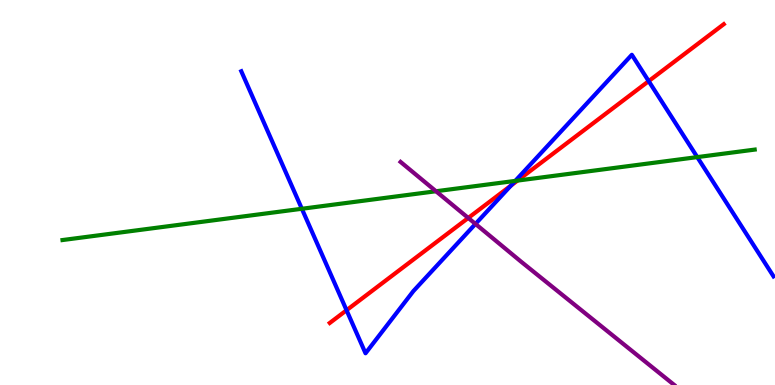[{'lines': ['blue', 'red'], 'intersections': [{'x': 4.47, 'y': 1.94}, {'x': 6.59, 'y': 5.18}, {'x': 8.37, 'y': 7.89}]}, {'lines': ['green', 'red'], 'intersections': [{'x': 6.68, 'y': 5.31}]}, {'lines': ['purple', 'red'], 'intersections': [{'x': 6.04, 'y': 4.34}]}, {'lines': ['blue', 'green'], 'intersections': [{'x': 3.89, 'y': 4.58}, {'x': 6.65, 'y': 5.3}, {'x': 9.0, 'y': 5.92}]}, {'lines': ['blue', 'purple'], 'intersections': [{'x': 6.14, 'y': 4.18}]}, {'lines': ['green', 'purple'], 'intersections': [{'x': 5.63, 'y': 5.03}]}]